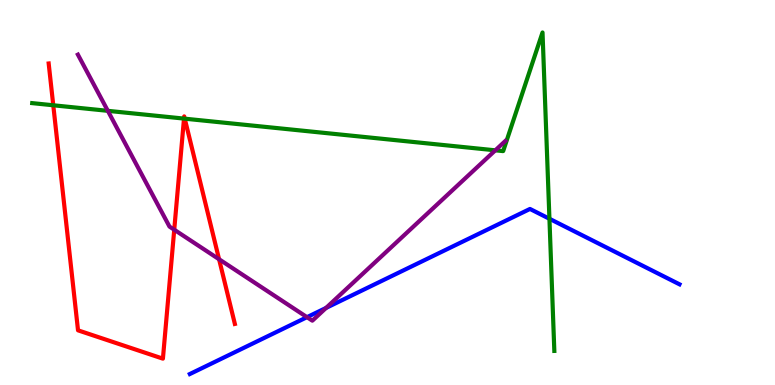[{'lines': ['blue', 'red'], 'intersections': []}, {'lines': ['green', 'red'], 'intersections': [{'x': 0.687, 'y': 7.27}, {'x': 2.37, 'y': 6.92}, {'x': 2.38, 'y': 6.92}]}, {'lines': ['purple', 'red'], 'intersections': [{'x': 2.25, 'y': 4.03}, {'x': 2.83, 'y': 3.27}]}, {'lines': ['blue', 'green'], 'intersections': [{'x': 7.09, 'y': 4.32}]}, {'lines': ['blue', 'purple'], 'intersections': [{'x': 3.96, 'y': 1.76}, {'x': 4.21, 'y': 2.0}]}, {'lines': ['green', 'purple'], 'intersections': [{'x': 1.39, 'y': 7.12}, {'x': 6.39, 'y': 6.1}]}]